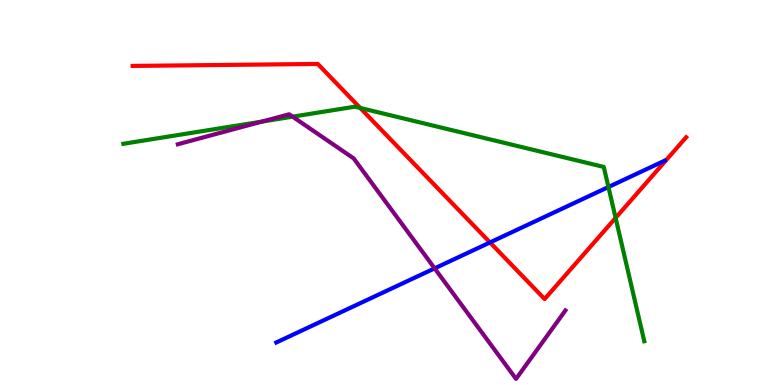[{'lines': ['blue', 'red'], 'intersections': [{'x': 6.32, 'y': 3.7}]}, {'lines': ['green', 'red'], 'intersections': [{'x': 4.65, 'y': 7.2}, {'x': 7.94, 'y': 4.34}]}, {'lines': ['purple', 'red'], 'intersections': []}, {'lines': ['blue', 'green'], 'intersections': [{'x': 7.85, 'y': 5.14}]}, {'lines': ['blue', 'purple'], 'intersections': [{'x': 5.61, 'y': 3.03}]}, {'lines': ['green', 'purple'], 'intersections': [{'x': 3.38, 'y': 6.84}, {'x': 3.78, 'y': 6.97}]}]